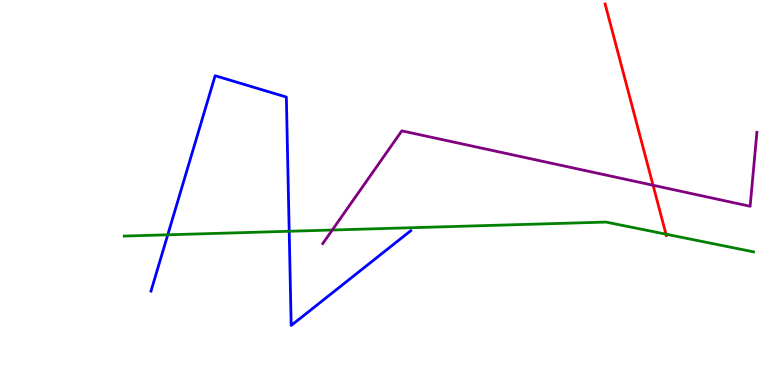[{'lines': ['blue', 'red'], 'intersections': []}, {'lines': ['green', 'red'], 'intersections': [{'x': 8.59, 'y': 3.92}]}, {'lines': ['purple', 'red'], 'intersections': [{'x': 8.43, 'y': 5.19}]}, {'lines': ['blue', 'green'], 'intersections': [{'x': 2.16, 'y': 3.9}, {'x': 3.73, 'y': 3.99}]}, {'lines': ['blue', 'purple'], 'intersections': []}, {'lines': ['green', 'purple'], 'intersections': [{'x': 4.29, 'y': 4.03}]}]